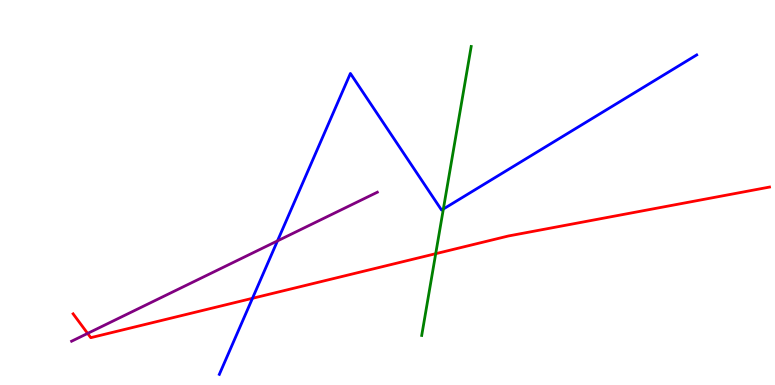[{'lines': ['blue', 'red'], 'intersections': [{'x': 3.26, 'y': 2.25}]}, {'lines': ['green', 'red'], 'intersections': [{'x': 5.62, 'y': 3.41}]}, {'lines': ['purple', 'red'], 'intersections': [{'x': 1.13, 'y': 1.34}]}, {'lines': ['blue', 'green'], 'intersections': [{'x': 5.72, 'y': 4.57}]}, {'lines': ['blue', 'purple'], 'intersections': [{'x': 3.58, 'y': 3.74}]}, {'lines': ['green', 'purple'], 'intersections': []}]